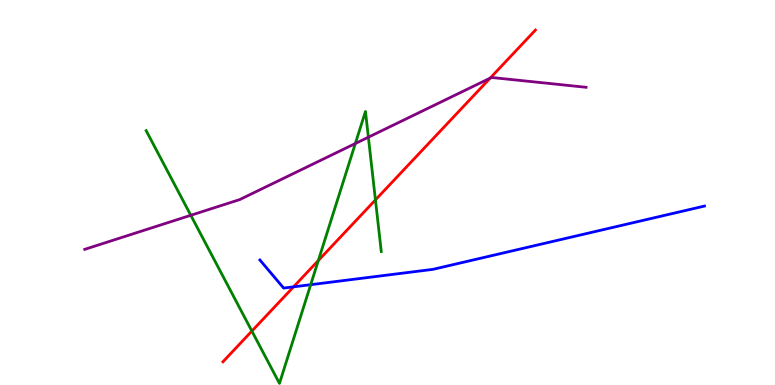[{'lines': ['blue', 'red'], 'intersections': [{'x': 3.79, 'y': 2.55}]}, {'lines': ['green', 'red'], 'intersections': [{'x': 3.25, 'y': 1.4}, {'x': 4.11, 'y': 3.23}, {'x': 4.84, 'y': 4.81}]}, {'lines': ['purple', 'red'], 'intersections': [{'x': 6.32, 'y': 7.97}]}, {'lines': ['blue', 'green'], 'intersections': [{'x': 4.01, 'y': 2.61}]}, {'lines': ['blue', 'purple'], 'intersections': []}, {'lines': ['green', 'purple'], 'intersections': [{'x': 2.46, 'y': 4.41}, {'x': 4.58, 'y': 6.27}, {'x': 4.75, 'y': 6.44}]}]